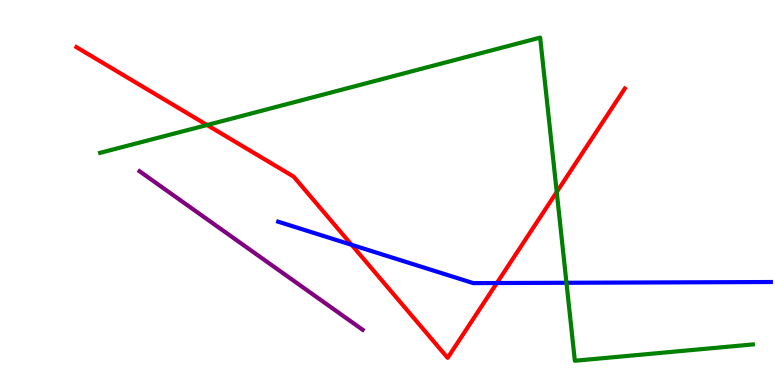[{'lines': ['blue', 'red'], 'intersections': [{'x': 4.54, 'y': 3.64}, {'x': 6.41, 'y': 2.65}]}, {'lines': ['green', 'red'], 'intersections': [{'x': 2.67, 'y': 6.75}, {'x': 7.18, 'y': 5.01}]}, {'lines': ['purple', 'red'], 'intersections': []}, {'lines': ['blue', 'green'], 'intersections': [{'x': 7.31, 'y': 2.66}]}, {'lines': ['blue', 'purple'], 'intersections': []}, {'lines': ['green', 'purple'], 'intersections': []}]